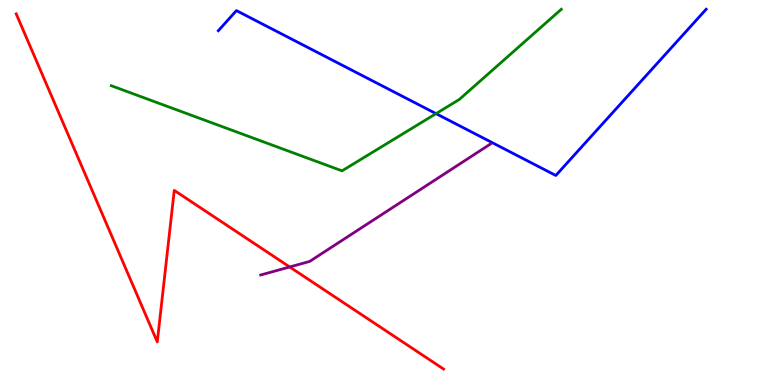[{'lines': ['blue', 'red'], 'intersections': []}, {'lines': ['green', 'red'], 'intersections': []}, {'lines': ['purple', 'red'], 'intersections': [{'x': 3.74, 'y': 3.07}]}, {'lines': ['blue', 'green'], 'intersections': [{'x': 5.63, 'y': 7.05}]}, {'lines': ['blue', 'purple'], 'intersections': []}, {'lines': ['green', 'purple'], 'intersections': []}]